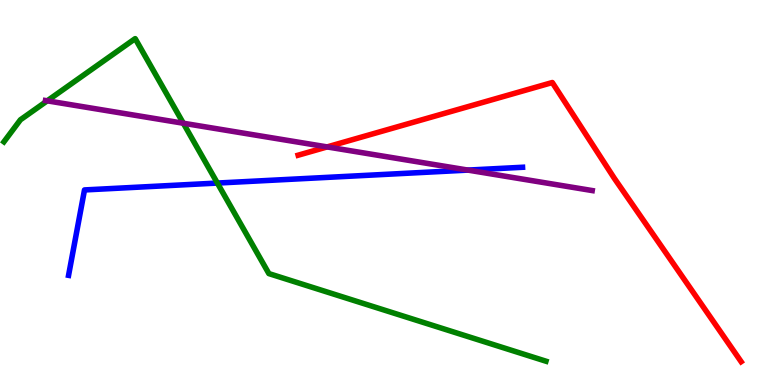[{'lines': ['blue', 'red'], 'intersections': []}, {'lines': ['green', 'red'], 'intersections': []}, {'lines': ['purple', 'red'], 'intersections': [{'x': 4.22, 'y': 6.18}]}, {'lines': ['blue', 'green'], 'intersections': [{'x': 2.8, 'y': 5.25}]}, {'lines': ['blue', 'purple'], 'intersections': [{'x': 6.04, 'y': 5.58}]}, {'lines': ['green', 'purple'], 'intersections': [{'x': 0.609, 'y': 7.38}, {'x': 2.37, 'y': 6.8}]}]